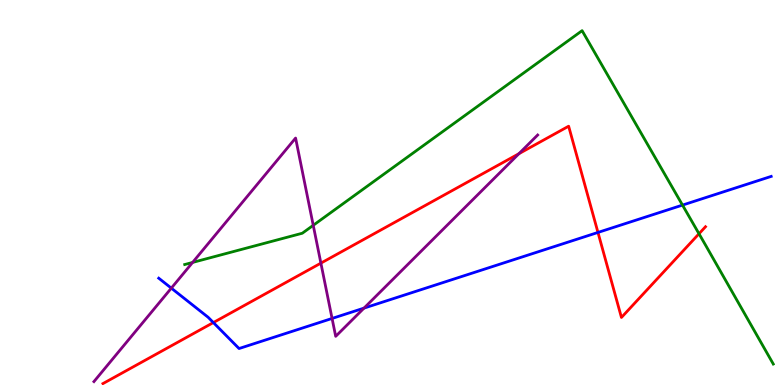[{'lines': ['blue', 'red'], 'intersections': [{'x': 2.75, 'y': 1.62}, {'x': 7.72, 'y': 3.96}]}, {'lines': ['green', 'red'], 'intersections': [{'x': 9.02, 'y': 3.93}]}, {'lines': ['purple', 'red'], 'intersections': [{'x': 4.14, 'y': 3.17}, {'x': 6.7, 'y': 6.01}]}, {'lines': ['blue', 'green'], 'intersections': [{'x': 8.81, 'y': 4.67}]}, {'lines': ['blue', 'purple'], 'intersections': [{'x': 2.21, 'y': 2.52}, {'x': 4.28, 'y': 1.73}, {'x': 4.7, 'y': 2.0}]}, {'lines': ['green', 'purple'], 'intersections': [{'x': 2.49, 'y': 3.18}, {'x': 4.04, 'y': 4.15}]}]